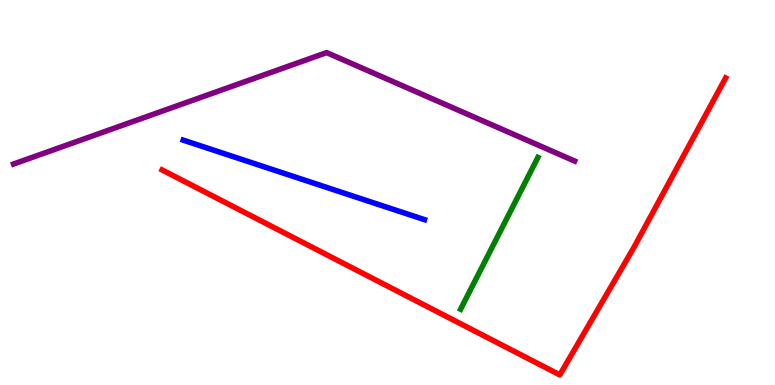[{'lines': ['blue', 'red'], 'intersections': []}, {'lines': ['green', 'red'], 'intersections': []}, {'lines': ['purple', 'red'], 'intersections': []}, {'lines': ['blue', 'green'], 'intersections': []}, {'lines': ['blue', 'purple'], 'intersections': []}, {'lines': ['green', 'purple'], 'intersections': []}]